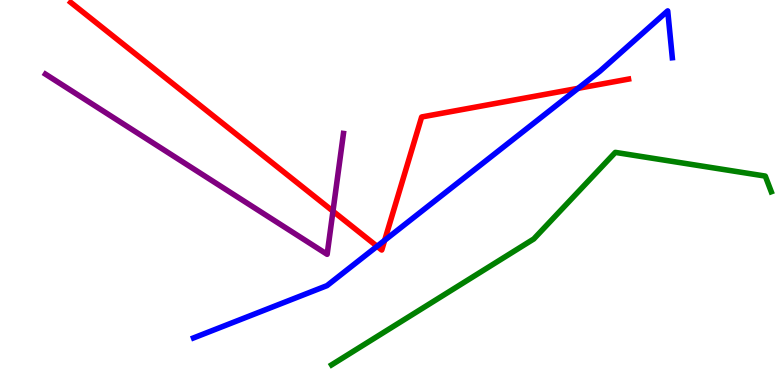[{'lines': ['blue', 'red'], 'intersections': [{'x': 4.87, 'y': 3.6}, {'x': 4.96, 'y': 3.76}, {'x': 7.46, 'y': 7.71}]}, {'lines': ['green', 'red'], 'intersections': []}, {'lines': ['purple', 'red'], 'intersections': [{'x': 4.3, 'y': 4.51}]}, {'lines': ['blue', 'green'], 'intersections': []}, {'lines': ['blue', 'purple'], 'intersections': []}, {'lines': ['green', 'purple'], 'intersections': []}]